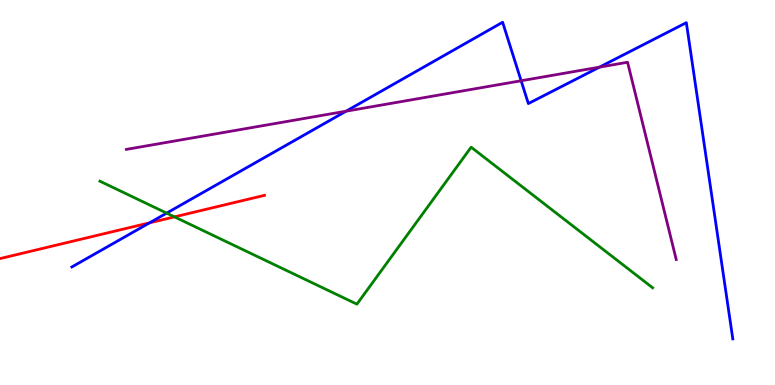[{'lines': ['blue', 'red'], 'intersections': [{'x': 1.93, 'y': 4.21}]}, {'lines': ['green', 'red'], 'intersections': [{'x': 2.25, 'y': 4.37}]}, {'lines': ['purple', 'red'], 'intersections': []}, {'lines': ['blue', 'green'], 'intersections': [{'x': 2.15, 'y': 4.46}]}, {'lines': ['blue', 'purple'], 'intersections': [{'x': 4.47, 'y': 7.11}, {'x': 6.72, 'y': 7.9}, {'x': 7.74, 'y': 8.26}]}, {'lines': ['green', 'purple'], 'intersections': []}]